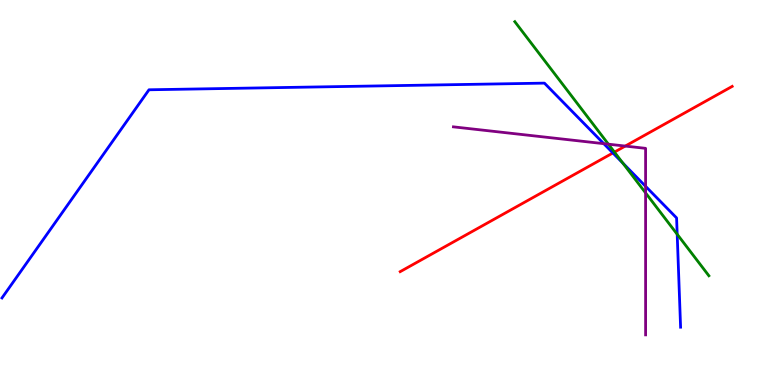[{'lines': ['blue', 'red'], 'intersections': [{'x': 7.91, 'y': 6.03}]}, {'lines': ['green', 'red'], 'intersections': [{'x': 7.93, 'y': 6.05}]}, {'lines': ['purple', 'red'], 'intersections': [{'x': 8.07, 'y': 6.21}]}, {'lines': ['blue', 'green'], 'intersections': [{'x': 8.04, 'y': 5.76}, {'x': 8.74, 'y': 3.92}]}, {'lines': ['blue', 'purple'], 'intersections': [{'x': 7.79, 'y': 6.27}, {'x': 8.33, 'y': 5.16}]}, {'lines': ['green', 'purple'], 'intersections': [{'x': 7.85, 'y': 6.25}, {'x': 8.33, 'y': 4.99}]}]